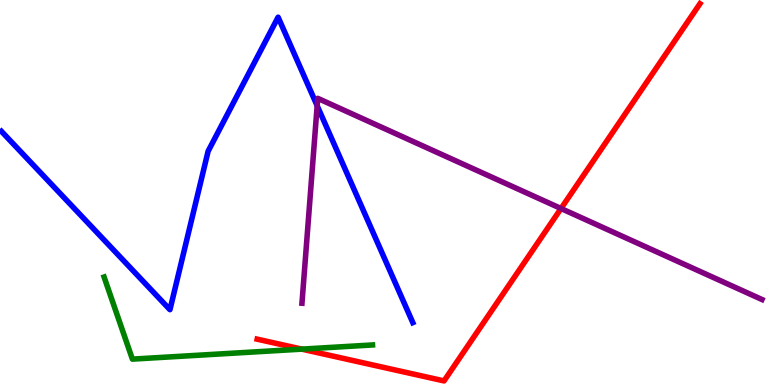[{'lines': ['blue', 'red'], 'intersections': []}, {'lines': ['green', 'red'], 'intersections': [{'x': 3.89, 'y': 0.932}]}, {'lines': ['purple', 'red'], 'intersections': [{'x': 7.24, 'y': 4.58}]}, {'lines': ['blue', 'green'], 'intersections': []}, {'lines': ['blue', 'purple'], 'intersections': [{'x': 4.09, 'y': 7.25}]}, {'lines': ['green', 'purple'], 'intersections': []}]